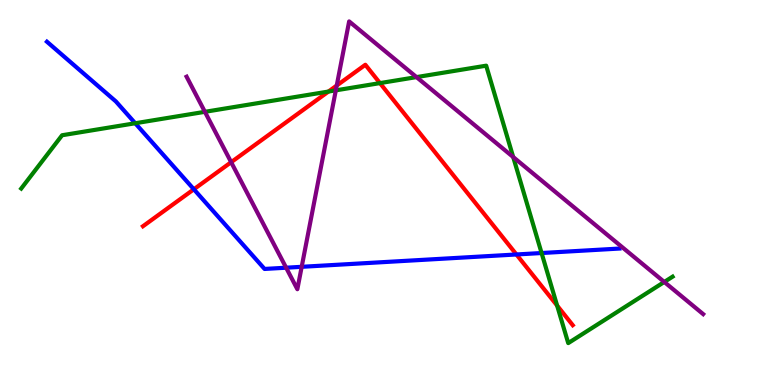[{'lines': ['blue', 'red'], 'intersections': [{'x': 2.5, 'y': 5.08}, {'x': 6.66, 'y': 3.39}]}, {'lines': ['green', 'red'], 'intersections': [{'x': 4.24, 'y': 7.62}, {'x': 4.9, 'y': 7.84}, {'x': 7.19, 'y': 2.06}]}, {'lines': ['purple', 'red'], 'intersections': [{'x': 2.98, 'y': 5.79}, {'x': 4.35, 'y': 7.78}]}, {'lines': ['blue', 'green'], 'intersections': [{'x': 1.74, 'y': 6.8}, {'x': 6.99, 'y': 3.43}]}, {'lines': ['blue', 'purple'], 'intersections': [{'x': 3.69, 'y': 3.05}, {'x': 3.89, 'y': 3.07}]}, {'lines': ['green', 'purple'], 'intersections': [{'x': 2.64, 'y': 7.1}, {'x': 4.33, 'y': 7.65}, {'x': 5.37, 'y': 8.0}, {'x': 6.62, 'y': 5.92}, {'x': 8.57, 'y': 2.68}]}]